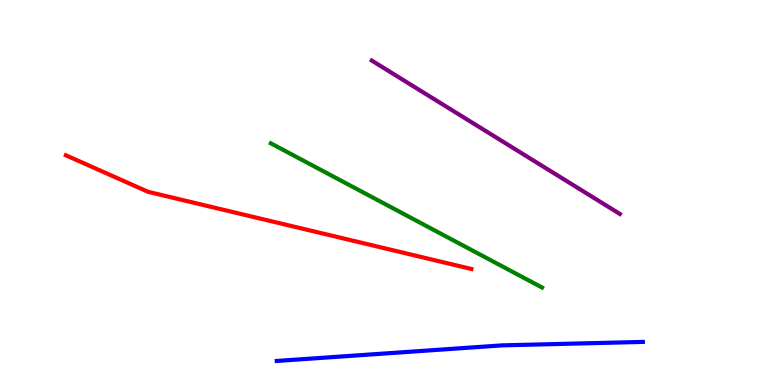[{'lines': ['blue', 'red'], 'intersections': []}, {'lines': ['green', 'red'], 'intersections': []}, {'lines': ['purple', 'red'], 'intersections': []}, {'lines': ['blue', 'green'], 'intersections': []}, {'lines': ['blue', 'purple'], 'intersections': []}, {'lines': ['green', 'purple'], 'intersections': []}]